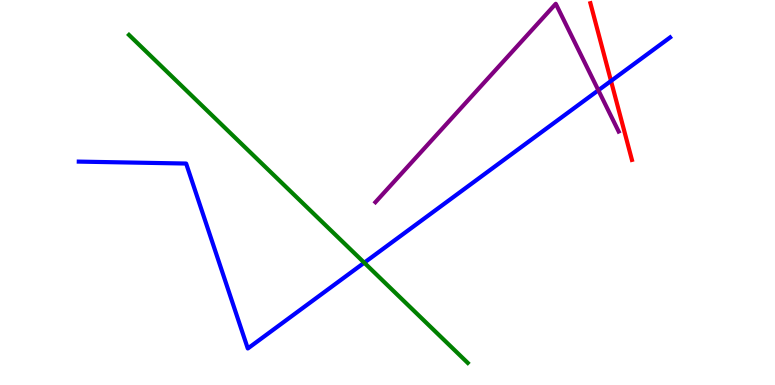[{'lines': ['blue', 'red'], 'intersections': [{'x': 7.88, 'y': 7.9}]}, {'lines': ['green', 'red'], 'intersections': []}, {'lines': ['purple', 'red'], 'intersections': []}, {'lines': ['blue', 'green'], 'intersections': [{'x': 4.7, 'y': 3.18}]}, {'lines': ['blue', 'purple'], 'intersections': [{'x': 7.72, 'y': 7.66}]}, {'lines': ['green', 'purple'], 'intersections': []}]